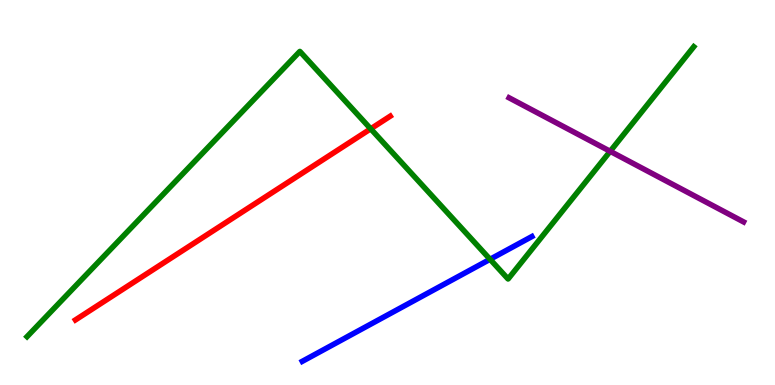[{'lines': ['blue', 'red'], 'intersections': []}, {'lines': ['green', 'red'], 'intersections': [{'x': 4.78, 'y': 6.65}]}, {'lines': ['purple', 'red'], 'intersections': []}, {'lines': ['blue', 'green'], 'intersections': [{'x': 6.32, 'y': 3.27}]}, {'lines': ['blue', 'purple'], 'intersections': []}, {'lines': ['green', 'purple'], 'intersections': [{'x': 7.87, 'y': 6.07}]}]